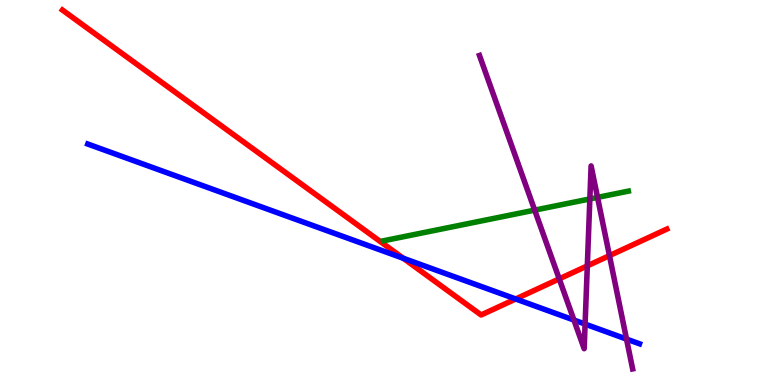[{'lines': ['blue', 'red'], 'intersections': [{'x': 5.2, 'y': 3.29}, {'x': 6.65, 'y': 2.23}]}, {'lines': ['green', 'red'], 'intersections': []}, {'lines': ['purple', 'red'], 'intersections': [{'x': 7.22, 'y': 2.76}, {'x': 7.58, 'y': 3.09}, {'x': 7.86, 'y': 3.36}]}, {'lines': ['blue', 'green'], 'intersections': []}, {'lines': ['blue', 'purple'], 'intersections': [{'x': 7.41, 'y': 1.69}, {'x': 7.55, 'y': 1.58}, {'x': 8.08, 'y': 1.19}]}, {'lines': ['green', 'purple'], 'intersections': [{'x': 6.9, 'y': 4.54}, {'x': 7.61, 'y': 4.83}, {'x': 7.71, 'y': 4.87}]}]